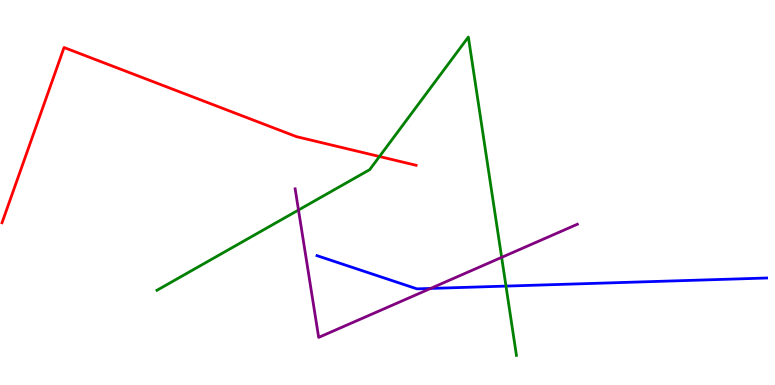[{'lines': ['blue', 'red'], 'intersections': []}, {'lines': ['green', 'red'], 'intersections': [{'x': 4.9, 'y': 5.93}]}, {'lines': ['purple', 'red'], 'intersections': []}, {'lines': ['blue', 'green'], 'intersections': [{'x': 6.53, 'y': 2.57}]}, {'lines': ['blue', 'purple'], 'intersections': [{'x': 5.56, 'y': 2.51}]}, {'lines': ['green', 'purple'], 'intersections': [{'x': 3.85, 'y': 4.54}, {'x': 6.47, 'y': 3.31}]}]